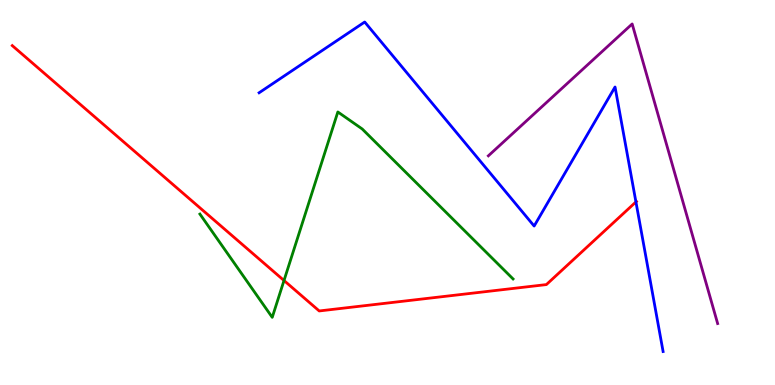[{'lines': ['blue', 'red'], 'intersections': [{'x': 8.21, 'y': 4.76}]}, {'lines': ['green', 'red'], 'intersections': [{'x': 3.66, 'y': 2.71}]}, {'lines': ['purple', 'red'], 'intersections': []}, {'lines': ['blue', 'green'], 'intersections': []}, {'lines': ['blue', 'purple'], 'intersections': []}, {'lines': ['green', 'purple'], 'intersections': []}]